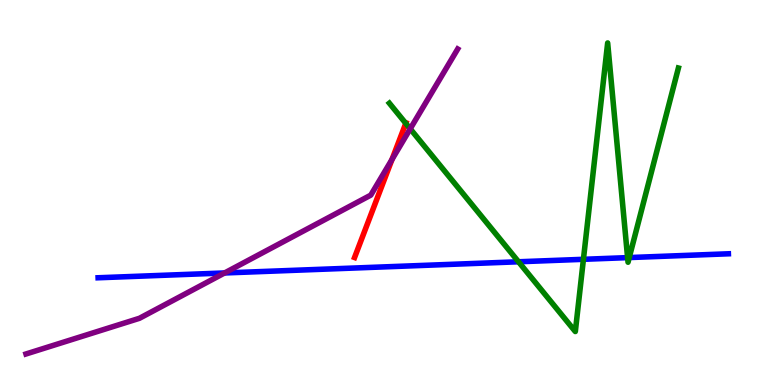[{'lines': ['blue', 'red'], 'intersections': []}, {'lines': ['green', 'red'], 'intersections': [{'x': 5.24, 'y': 6.8}]}, {'lines': ['purple', 'red'], 'intersections': [{'x': 5.06, 'y': 5.86}]}, {'lines': ['blue', 'green'], 'intersections': [{'x': 6.69, 'y': 3.2}, {'x': 7.53, 'y': 3.26}, {'x': 8.1, 'y': 3.31}, {'x': 8.12, 'y': 3.31}]}, {'lines': ['blue', 'purple'], 'intersections': [{'x': 2.9, 'y': 2.91}]}, {'lines': ['green', 'purple'], 'intersections': [{'x': 5.29, 'y': 6.65}]}]